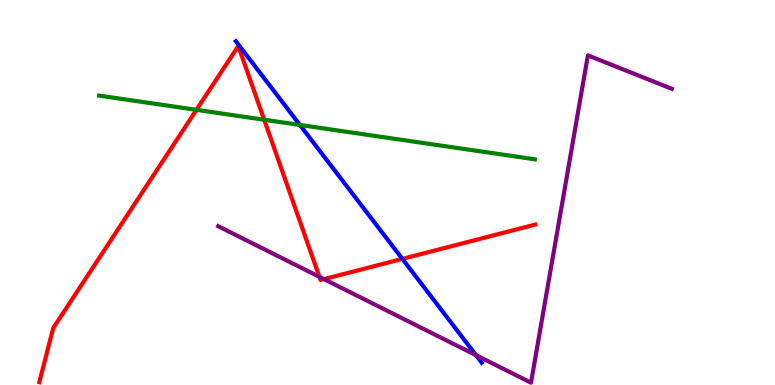[{'lines': ['blue', 'red'], 'intersections': [{'x': 5.19, 'y': 3.28}]}, {'lines': ['green', 'red'], 'intersections': [{'x': 2.53, 'y': 7.15}, {'x': 3.41, 'y': 6.89}]}, {'lines': ['purple', 'red'], 'intersections': [{'x': 4.12, 'y': 2.81}, {'x': 4.18, 'y': 2.75}]}, {'lines': ['blue', 'green'], 'intersections': [{'x': 3.87, 'y': 6.75}]}, {'lines': ['blue', 'purple'], 'intersections': [{'x': 6.14, 'y': 0.775}]}, {'lines': ['green', 'purple'], 'intersections': []}]